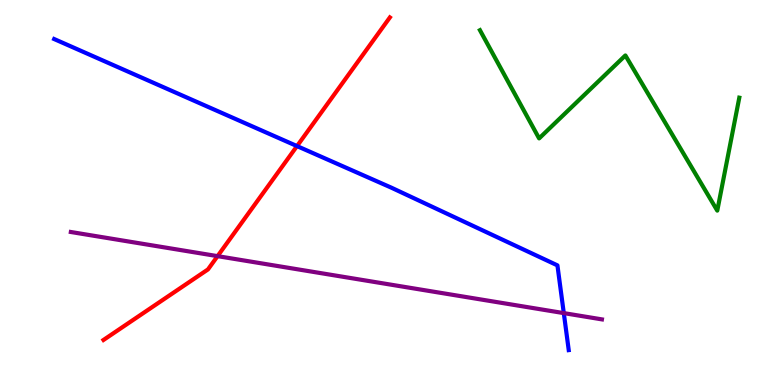[{'lines': ['blue', 'red'], 'intersections': [{'x': 3.83, 'y': 6.21}]}, {'lines': ['green', 'red'], 'intersections': []}, {'lines': ['purple', 'red'], 'intersections': [{'x': 2.81, 'y': 3.35}]}, {'lines': ['blue', 'green'], 'intersections': []}, {'lines': ['blue', 'purple'], 'intersections': [{'x': 7.27, 'y': 1.87}]}, {'lines': ['green', 'purple'], 'intersections': []}]